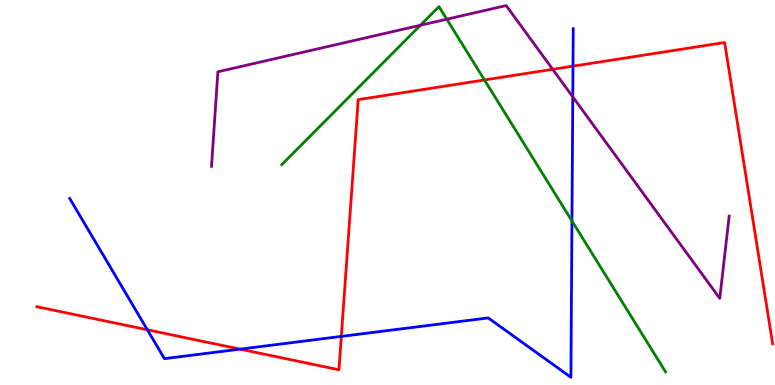[{'lines': ['blue', 'red'], 'intersections': [{'x': 1.9, 'y': 1.43}, {'x': 3.1, 'y': 0.931}, {'x': 4.4, 'y': 1.26}, {'x': 7.39, 'y': 8.28}]}, {'lines': ['green', 'red'], 'intersections': [{'x': 6.25, 'y': 7.92}]}, {'lines': ['purple', 'red'], 'intersections': [{'x': 7.13, 'y': 8.2}]}, {'lines': ['blue', 'green'], 'intersections': [{'x': 7.38, 'y': 4.26}]}, {'lines': ['blue', 'purple'], 'intersections': [{'x': 7.39, 'y': 7.48}]}, {'lines': ['green', 'purple'], 'intersections': [{'x': 5.42, 'y': 9.34}, {'x': 5.76, 'y': 9.5}]}]